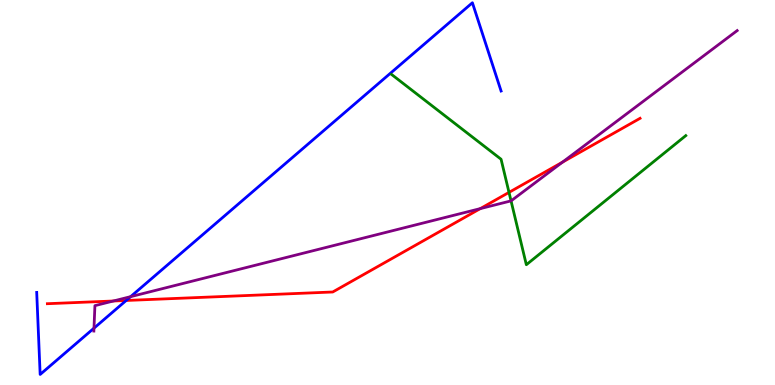[{'lines': ['blue', 'red'], 'intersections': [{'x': 1.63, 'y': 2.2}]}, {'lines': ['green', 'red'], 'intersections': [{'x': 6.57, 'y': 5.0}]}, {'lines': ['purple', 'red'], 'intersections': [{'x': 1.46, 'y': 2.18}, {'x': 6.2, 'y': 4.58}, {'x': 7.26, 'y': 5.79}]}, {'lines': ['blue', 'green'], 'intersections': []}, {'lines': ['blue', 'purple'], 'intersections': [{'x': 1.21, 'y': 1.48}, {'x': 1.69, 'y': 2.29}]}, {'lines': ['green', 'purple'], 'intersections': [{'x': 6.59, 'y': 4.78}]}]